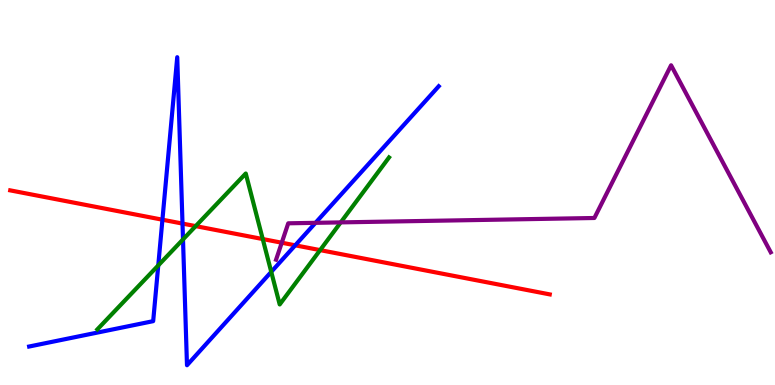[{'lines': ['blue', 'red'], 'intersections': [{'x': 2.1, 'y': 4.29}, {'x': 2.35, 'y': 4.19}, {'x': 3.81, 'y': 3.63}]}, {'lines': ['green', 'red'], 'intersections': [{'x': 2.52, 'y': 4.13}, {'x': 3.39, 'y': 3.79}, {'x': 4.13, 'y': 3.5}]}, {'lines': ['purple', 'red'], 'intersections': [{'x': 3.64, 'y': 3.7}]}, {'lines': ['blue', 'green'], 'intersections': [{'x': 2.04, 'y': 3.11}, {'x': 2.36, 'y': 3.78}, {'x': 3.5, 'y': 2.94}]}, {'lines': ['blue', 'purple'], 'intersections': [{'x': 4.07, 'y': 4.21}]}, {'lines': ['green', 'purple'], 'intersections': [{'x': 4.4, 'y': 4.22}]}]